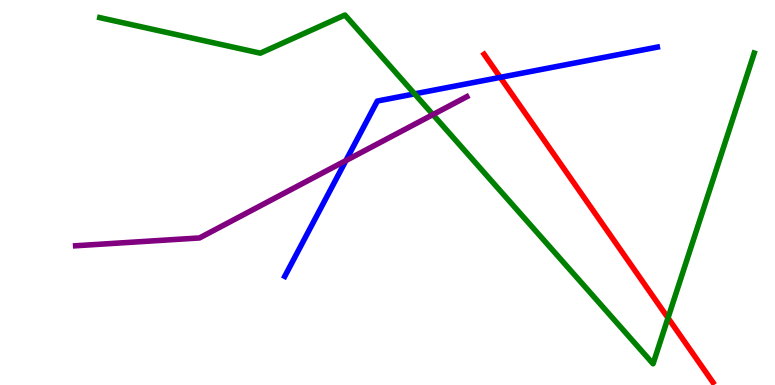[{'lines': ['blue', 'red'], 'intersections': [{'x': 6.45, 'y': 7.99}]}, {'lines': ['green', 'red'], 'intersections': [{'x': 8.62, 'y': 1.74}]}, {'lines': ['purple', 'red'], 'intersections': []}, {'lines': ['blue', 'green'], 'intersections': [{'x': 5.35, 'y': 7.56}]}, {'lines': ['blue', 'purple'], 'intersections': [{'x': 4.46, 'y': 5.83}]}, {'lines': ['green', 'purple'], 'intersections': [{'x': 5.59, 'y': 7.02}]}]